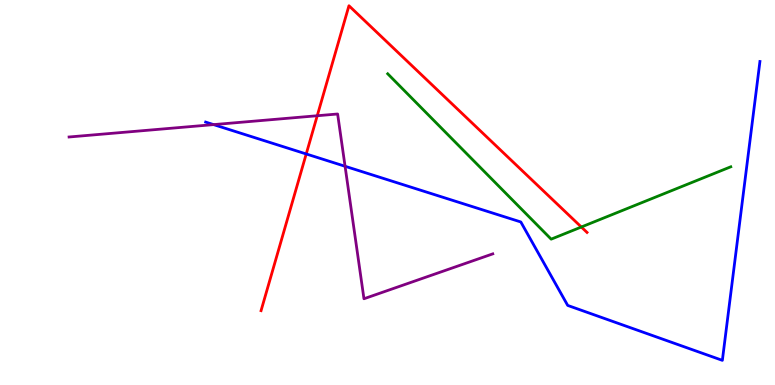[{'lines': ['blue', 'red'], 'intersections': [{'x': 3.95, 'y': 6.0}]}, {'lines': ['green', 'red'], 'intersections': [{'x': 7.5, 'y': 4.1}]}, {'lines': ['purple', 'red'], 'intersections': [{'x': 4.09, 'y': 6.99}]}, {'lines': ['blue', 'green'], 'intersections': []}, {'lines': ['blue', 'purple'], 'intersections': [{'x': 2.76, 'y': 6.76}, {'x': 4.45, 'y': 5.68}]}, {'lines': ['green', 'purple'], 'intersections': []}]